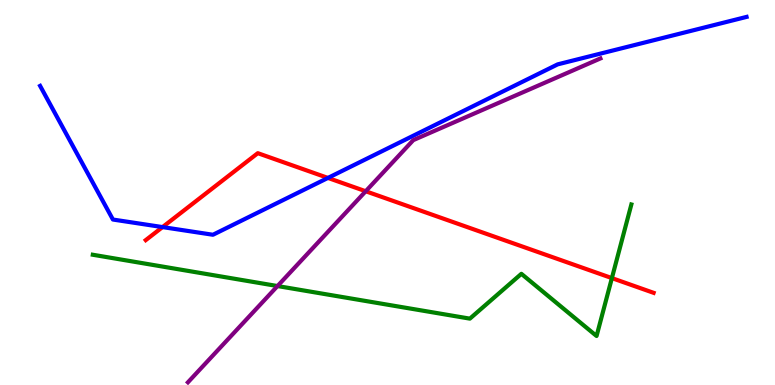[{'lines': ['blue', 'red'], 'intersections': [{'x': 2.1, 'y': 4.1}, {'x': 4.23, 'y': 5.38}]}, {'lines': ['green', 'red'], 'intersections': [{'x': 7.9, 'y': 2.78}]}, {'lines': ['purple', 'red'], 'intersections': [{'x': 4.72, 'y': 5.03}]}, {'lines': ['blue', 'green'], 'intersections': []}, {'lines': ['blue', 'purple'], 'intersections': []}, {'lines': ['green', 'purple'], 'intersections': [{'x': 3.58, 'y': 2.57}]}]